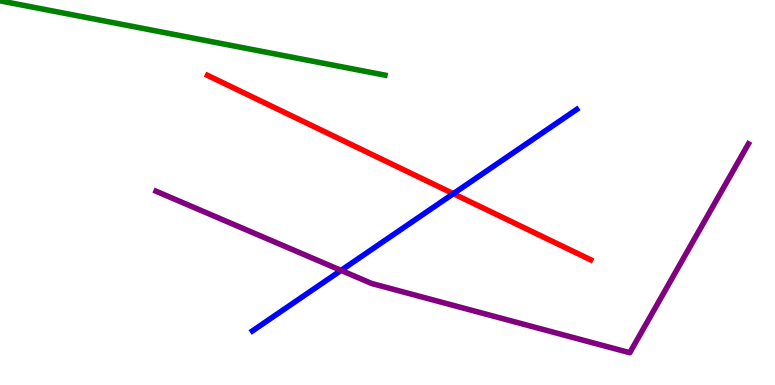[{'lines': ['blue', 'red'], 'intersections': [{'x': 5.85, 'y': 4.97}]}, {'lines': ['green', 'red'], 'intersections': []}, {'lines': ['purple', 'red'], 'intersections': []}, {'lines': ['blue', 'green'], 'intersections': []}, {'lines': ['blue', 'purple'], 'intersections': [{'x': 4.4, 'y': 2.98}]}, {'lines': ['green', 'purple'], 'intersections': []}]